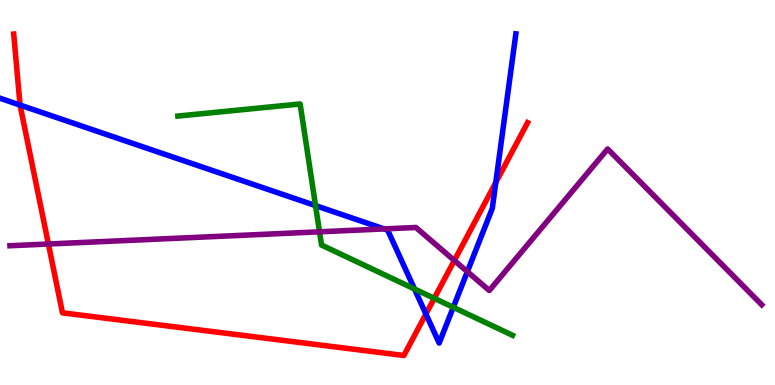[{'lines': ['blue', 'red'], 'intersections': [{'x': 0.259, 'y': 7.27}, {'x': 5.5, 'y': 1.84}, {'x': 6.4, 'y': 5.26}]}, {'lines': ['green', 'red'], 'intersections': [{'x': 5.6, 'y': 2.25}]}, {'lines': ['purple', 'red'], 'intersections': [{'x': 0.625, 'y': 3.66}, {'x': 5.86, 'y': 3.23}]}, {'lines': ['blue', 'green'], 'intersections': [{'x': 4.07, 'y': 4.66}, {'x': 5.35, 'y': 2.49}, {'x': 5.85, 'y': 2.02}]}, {'lines': ['blue', 'purple'], 'intersections': [{'x': 4.96, 'y': 4.05}, {'x': 6.03, 'y': 2.94}]}, {'lines': ['green', 'purple'], 'intersections': [{'x': 4.12, 'y': 3.98}]}]